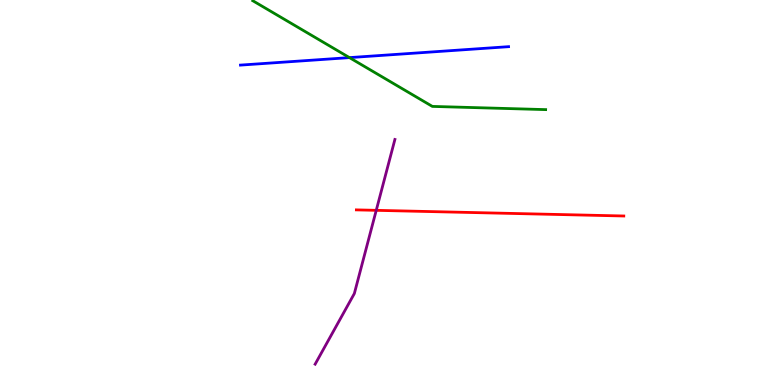[{'lines': ['blue', 'red'], 'intersections': []}, {'lines': ['green', 'red'], 'intersections': []}, {'lines': ['purple', 'red'], 'intersections': [{'x': 4.85, 'y': 4.54}]}, {'lines': ['blue', 'green'], 'intersections': [{'x': 4.51, 'y': 8.5}]}, {'lines': ['blue', 'purple'], 'intersections': []}, {'lines': ['green', 'purple'], 'intersections': []}]